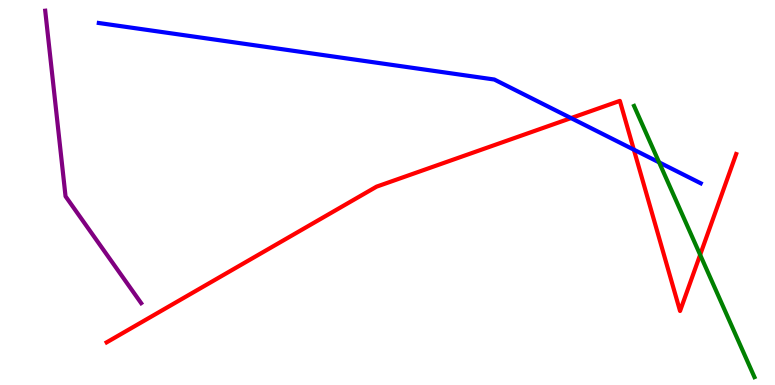[{'lines': ['blue', 'red'], 'intersections': [{'x': 7.37, 'y': 6.93}, {'x': 8.18, 'y': 6.11}]}, {'lines': ['green', 'red'], 'intersections': [{'x': 9.03, 'y': 3.38}]}, {'lines': ['purple', 'red'], 'intersections': []}, {'lines': ['blue', 'green'], 'intersections': [{'x': 8.5, 'y': 5.78}]}, {'lines': ['blue', 'purple'], 'intersections': []}, {'lines': ['green', 'purple'], 'intersections': []}]